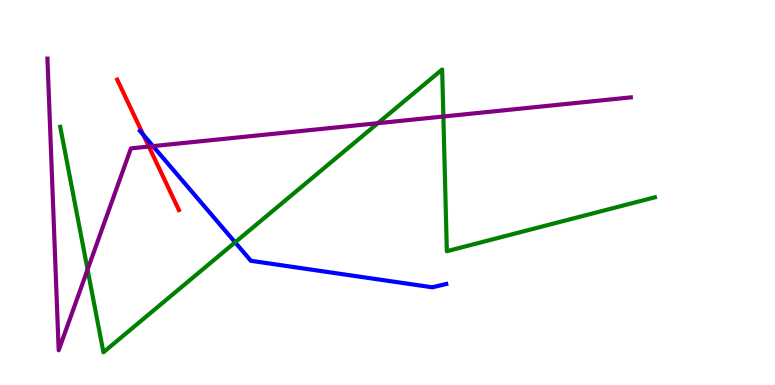[{'lines': ['blue', 'red'], 'intersections': [{'x': 1.85, 'y': 6.5}]}, {'lines': ['green', 'red'], 'intersections': []}, {'lines': ['purple', 'red'], 'intersections': [{'x': 1.92, 'y': 6.19}]}, {'lines': ['blue', 'green'], 'intersections': [{'x': 3.03, 'y': 3.71}]}, {'lines': ['blue', 'purple'], 'intersections': [{'x': 1.97, 'y': 6.2}]}, {'lines': ['green', 'purple'], 'intersections': [{'x': 1.13, 'y': 3.0}, {'x': 4.88, 'y': 6.8}, {'x': 5.72, 'y': 6.97}]}]